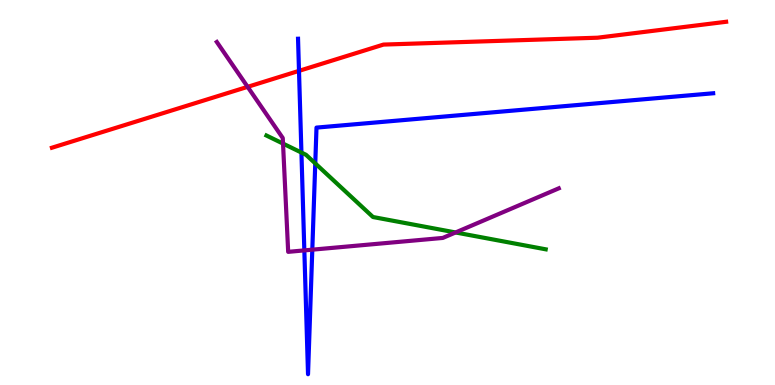[{'lines': ['blue', 'red'], 'intersections': [{'x': 3.86, 'y': 8.16}]}, {'lines': ['green', 'red'], 'intersections': []}, {'lines': ['purple', 'red'], 'intersections': [{'x': 3.2, 'y': 7.74}]}, {'lines': ['blue', 'green'], 'intersections': [{'x': 3.89, 'y': 6.04}, {'x': 4.07, 'y': 5.76}]}, {'lines': ['blue', 'purple'], 'intersections': [{'x': 3.93, 'y': 3.5}, {'x': 4.03, 'y': 3.51}]}, {'lines': ['green', 'purple'], 'intersections': [{'x': 3.65, 'y': 6.27}, {'x': 5.88, 'y': 3.96}]}]